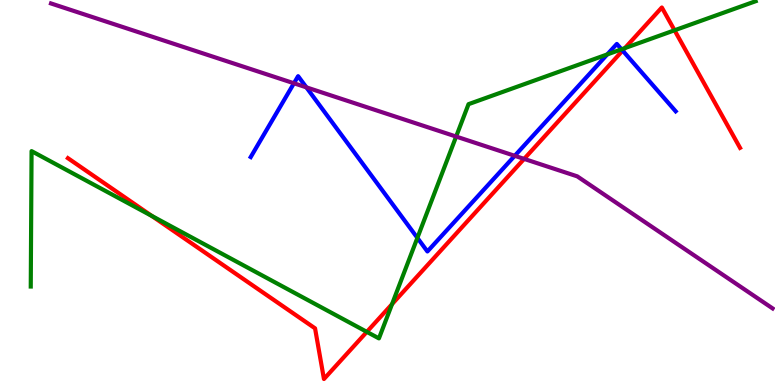[{'lines': ['blue', 'red'], 'intersections': [{'x': 8.03, 'y': 8.69}]}, {'lines': ['green', 'red'], 'intersections': [{'x': 1.96, 'y': 4.39}, {'x': 4.73, 'y': 1.38}, {'x': 5.06, 'y': 2.1}, {'x': 8.06, 'y': 8.75}, {'x': 8.7, 'y': 9.21}]}, {'lines': ['purple', 'red'], 'intersections': [{'x': 6.76, 'y': 5.87}]}, {'lines': ['blue', 'green'], 'intersections': [{'x': 5.39, 'y': 3.82}, {'x': 7.84, 'y': 8.59}, {'x': 8.02, 'y': 8.72}]}, {'lines': ['blue', 'purple'], 'intersections': [{'x': 3.79, 'y': 7.84}, {'x': 3.95, 'y': 7.73}, {'x': 6.64, 'y': 5.95}]}, {'lines': ['green', 'purple'], 'intersections': [{'x': 5.89, 'y': 6.45}]}]